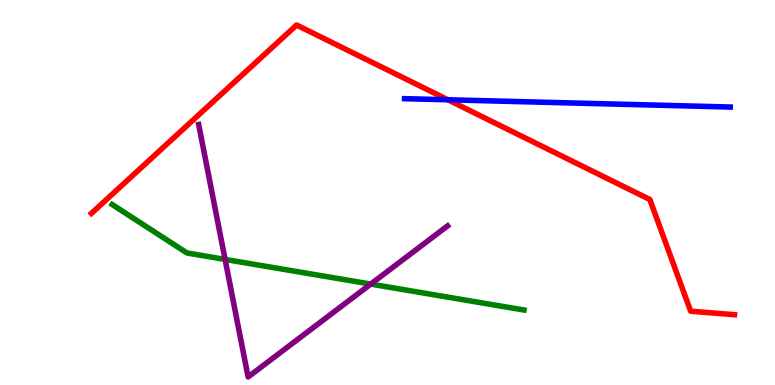[{'lines': ['blue', 'red'], 'intersections': [{'x': 5.78, 'y': 7.41}]}, {'lines': ['green', 'red'], 'intersections': []}, {'lines': ['purple', 'red'], 'intersections': []}, {'lines': ['blue', 'green'], 'intersections': []}, {'lines': ['blue', 'purple'], 'intersections': []}, {'lines': ['green', 'purple'], 'intersections': [{'x': 2.9, 'y': 3.26}, {'x': 4.78, 'y': 2.62}]}]